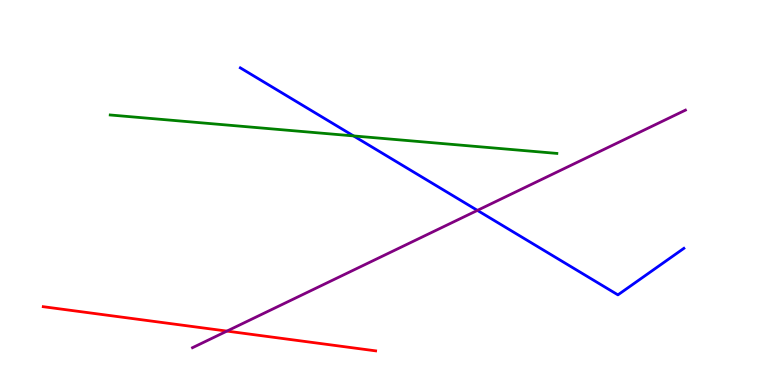[{'lines': ['blue', 'red'], 'intersections': []}, {'lines': ['green', 'red'], 'intersections': []}, {'lines': ['purple', 'red'], 'intersections': [{'x': 2.93, 'y': 1.4}]}, {'lines': ['blue', 'green'], 'intersections': [{'x': 4.56, 'y': 6.47}]}, {'lines': ['blue', 'purple'], 'intersections': [{'x': 6.16, 'y': 4.54}]}, {'lines': ['green', 'purple'], 'intersections': []}]